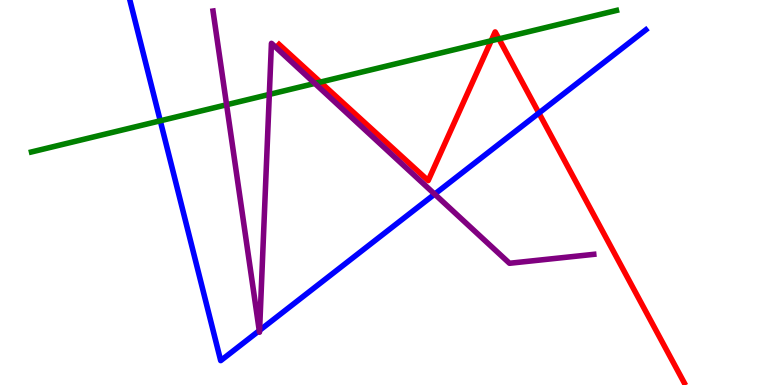[{'lines': ['blue', 'red'], 'intersections': [{'x': 6.95, 'y': 7.06}]}, {'lines': ['green', 'red'], 'intersections': [{'x': 4.13, 'y': 7.87}, {'x': 6.34, 'y': 8.94}, {'x': 6.44, 'y': 8.99}]}, {'lines': ['purple', 'red'], 'intersections': []}, {'lines': ['blue', 'green'], 'intersections': [{'x': 2.07, 'y': 6.86}]}, {'lines': ['blue', 'purple'], 'intersections': [{'x': 3.35, 'y': 1.41}, {'x': 3.35, 'y': 1.42}, {'x': 5.61, 'y': 4.96}]}, {'lines': ['green', 'purple'], 'intersections': [{'x': 2.92, 'y': 7.28}, {'x': 3.48, 'y': 7.55}, {'x': 4.06, 'y': 7.83}]}]